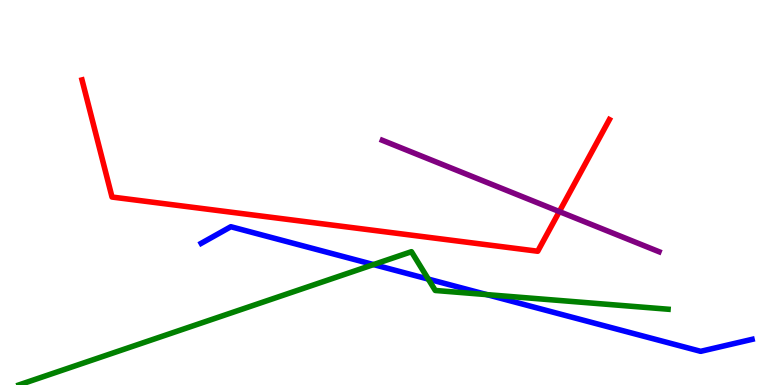[{'lines': ['blue', 'red'], 'intersections': []}, {'lines': ['green', 'red'], 'intersections': []}, {'lines': ['purple', 'red'], 'intersections': [{'x': 7.22, 'y': 4.5}]}, {'lines': ['blue', 'green'], 'intersections': [{'x': 4.82, 'y': 3.13}, {'x': 5.53, 'y': 2.75}, {'x': 6.28, 'y': 2.35}]}, {'lines': ['blue', 'purple'], 'intersections': []}, {'lines': ['green', 'purple'], 'intersections': []}]